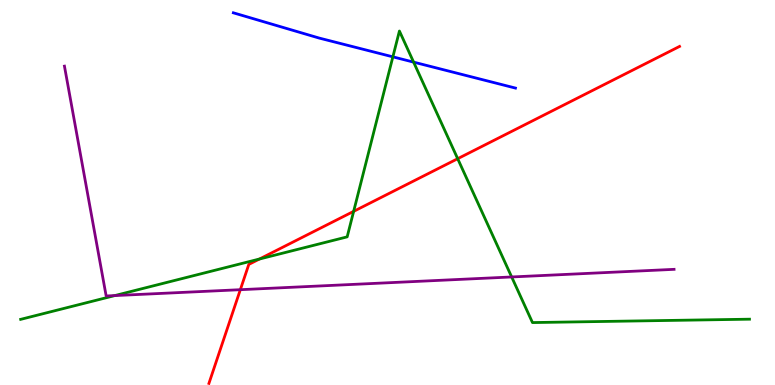[{'lines': ['blue', 'red'], 'intersections': []}, {'lines': ['green', 'red'], 'intersections': [{'x': 3.35, 'y': 3.27}, {'x': 4.56, 'y': 4.51}, {'x': 5.91, 'y': 5.88}]}, {'lines': ['purple', 'red'], 'intersections': [{'x': 3.1, 'y': 2.48}]}, {'lines': ['blue', 'green'], 'intersections': [{'x': 5.07, 'y': 8.52}, {'x': 5.34, 'y': 8.39}]}, {'lines': ['blue', 'purple'], 'intersections': []}, {'lines': ['green', 'purple'], 'intersections': [{'x': 1.48, 'y': 2.32}, {'x': 6.6, 'y': 2.81}]}]